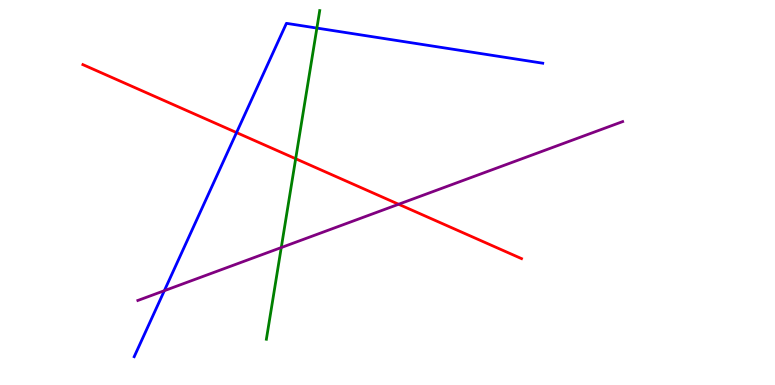[{'lines': ['blue', 'red'], 'intersections': [{'x': 3.05, 'y': 6.56}]}, {'lines': ['green', 'red'], 'intersections': [{'x': 3.82, 'y': 5.88}]}, {'lines': ['purple', 'red'], 'intersections': [{'x': 5.14, 'y': 4.69}]}, {'lines': ['blue', 'green'], 'intersections': [{'x': 4.09, 'y': 9.27}]}, {'lines': ['blue', 'purple'], 'intersections': [{'x': 2.12, 'y': 2.45}]}, {'lines': ['green', 'purple'], 'intersections': [{'x': 3.63, 'y': 3.57}]}]